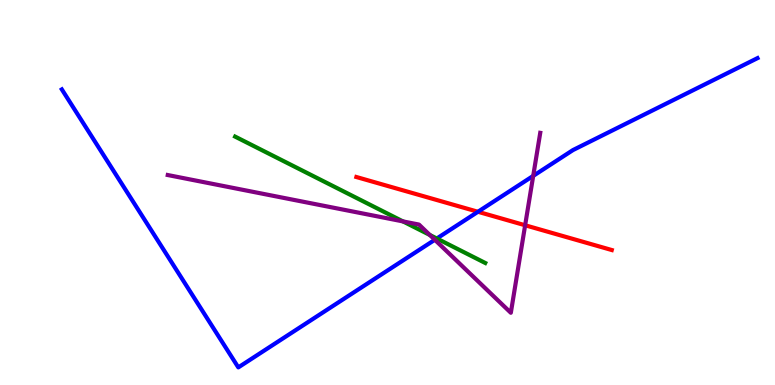[{'lines': ['blue', 'red'], 'intersections': [{'x': 6.17, 'y': 4.5}]}, {'lines': ['green', 'red'], 'intersections': []}, {'lines': ['purple', 'red'], 'intersections': [{'x': 6.78, 'y': 4.15}]}, {'lines': ['blue', 'green'], 'intersections': [{'x': 5.64, 'y': 3.81}]}, {'lines': ['blue', 'purple'], 'intersections': [{'x': 5.61, 'y': 3.77}, {'x': 6.88, 'y': 5.43}]}, {'lines': ['green', 'purple'], 'intersections': [{'x': 5.2, 'y': 4.25}, {'x': 5.55, 'y': 3.9}]}]